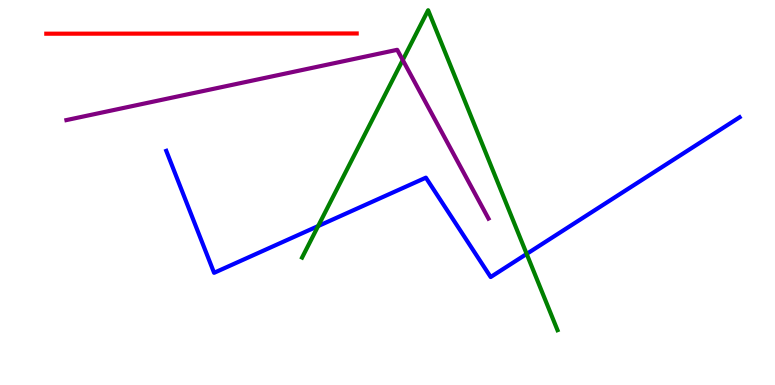[{'lines': ['blue', 'red'], 'intersections': []}, {'lines': ['green', 'red'], 'intersections': []}, {'lines': ['purple', 'red'], 'intersections': []}, {'lines': ['blue', 'green'], 'intersections': [{'x': 4.1, 'y': 4.13}, {'x': 6.8, 'y': 3.4}]}, {'lines': ['blue', 'purple'], 'intersections': []}, {'lines': ['green', 'purple'], 'intersections': [{'x': 5.2, 'y': 8.44}]}]